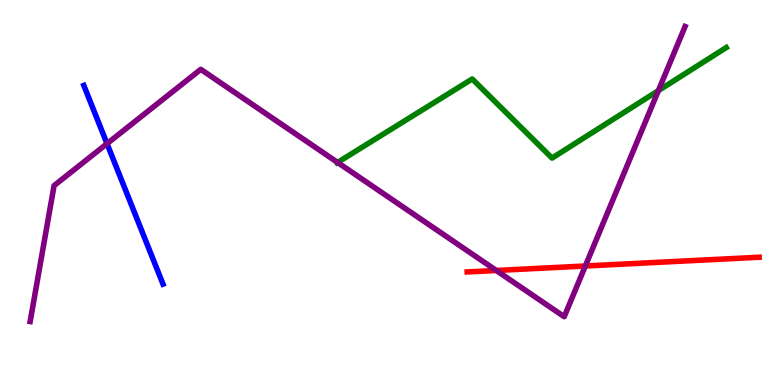[{'lines': ['blue', 'red'], 'intersections': []}, {'lines': ['green', 'red'], 'intersections': []}, {'lines': ['purple', 'red'], 'intersections': [{'x': 6.4, 'y': 2.97}, {'x': 7.55, 'y': 3.09}]}, {'lines': ['blue', 'green'], 'intersections': []}, {'lines': ['blue', 'purple'], 'intersections': [{'x': 1.38, 'y': 6.27}]}, {'lines': ['green', 'purple'], 'intersections': [{'x': 4.36, 'y': 5.78}, {'x': 8.5, 'y': 7.65}]}]